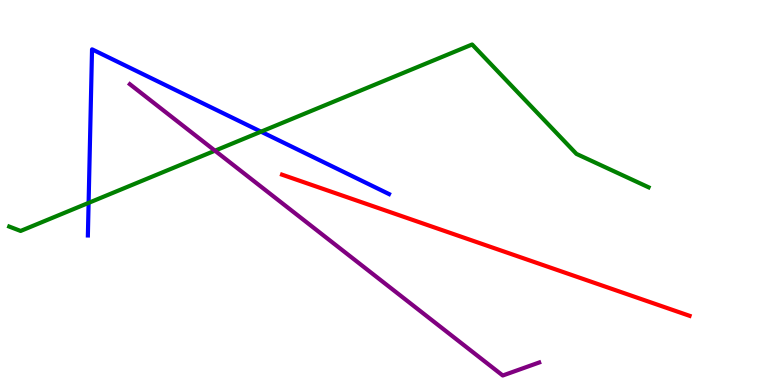[{'lines': ['blue', 'red'], 'intersections': []}, {'lines': ['green', 'red'], 'intersections': []}, {'lines': ['purple', 'red'], 'intersections': []}, {'lines': ['blue', 'green'], 'intersections': [{'x': 1.14, 'y': 4.73}, {'x': 3.37, 'y': 6.58}]}, {'lines': ['blue', 'purple'], 'intersections': []}, {'lines': ['green', 'purple'], 'intersections': [{'x': 2.77, 'y': 6.09}]}]